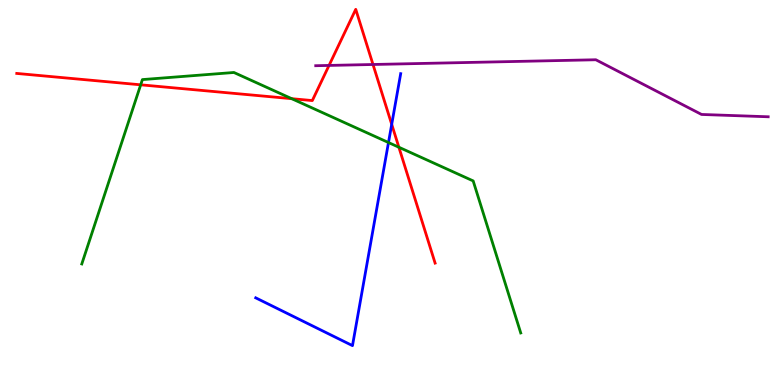[{'lines': ['blue', 'red'], 'intersections': [{'x': 5.05, 'y': 6.77}]}, {'lines': ['green', 'red'], 'intersections': [{'x': 1.82, 'y': 7.8}, {'x': 3.76, 'y': 7.44}, {'x': 5.15, 'y': 6.18}]}, {'lines': ['purple', 'red'], 'intersections': [{'x': 4.25, 'y': 8.3}, {'x': 4.81, 'y': 8.32}]}, {'lines': ['blue', 'green'], 'intersections': [{'x': 5.01, 'y': 6.3}]}, {'lines': ['blue', 'purple'], 'intersections': []}, {'lines': ['green', 'purple'], 'intersections': []}]